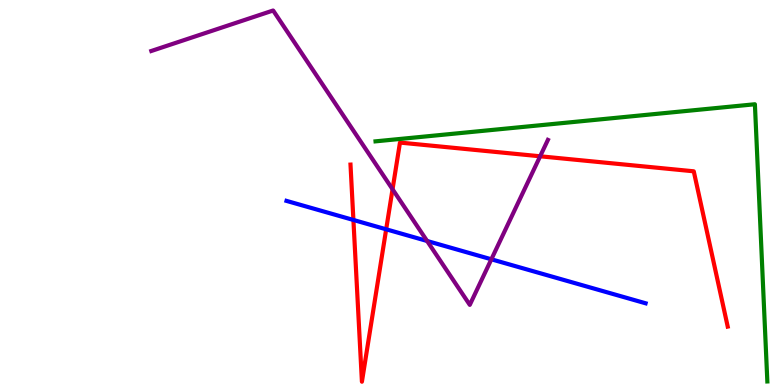[{'lines': ['blue', 'red'], 'intersections': [{'x': 4.56, 'y': 4.29}, {'x': 4.98, 'y': 4.04}]}, {'lines': ['green', 'red'], 'intersections': []}, {'lines': ['purple', 'red'], 'intersections': [{'x': 5.07, 'y': 5.08}, {'x': 6.97, 'y': 5.94}]}, {'lines': ['blue', 'green'], 'intersections': []}, {'lines': ['blue', 'purple'], 'intersections': [{'x': 5.51, 'y': 3.74}, {'x': 6.34, 'y': 3.26}]}, {'lines': ['green', 'purple'], 'intersections': []}]